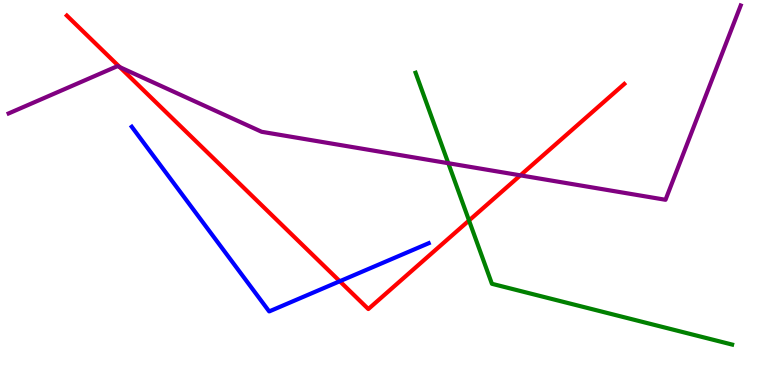[{'lines': ['blue', 'red'], 'intersections': [{'x': 4.38, 'y': 2.7}]}, {'lines': ['green', 'red'], 'intersections': [{'x': 6.05, 'y': 4.27}]}, {'lines': ['purple', 'red'], 'intersections': [{'x': 1.55, 'y': 8.25}, {'x': 6.71, 'y': 5.45}]}, {'lines': ['blue', 'green'], 'intersections': []}, {'lines': ['blue', 'purple'], 'intersections': []}, {'lines': ['green', 'purple'], 'intersections': [{'x': 5.78, 'y': 5.76}]}]